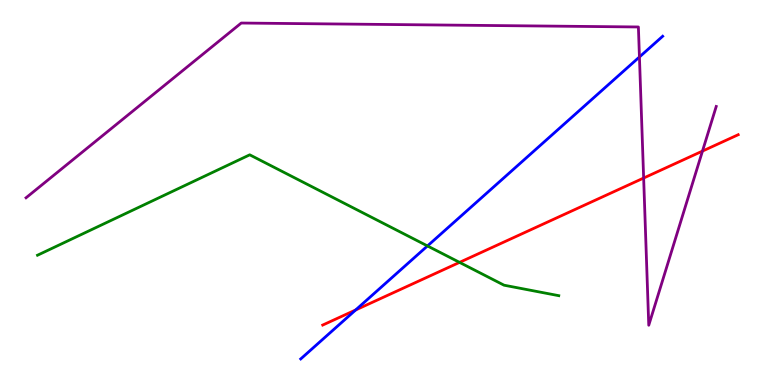[{'lines': ['blue', 'red'], 'intersections': [{'x': 4.59, 'y': 1.95}]}, {'lines': ['green', 'red'], 'intersections': [{'x': 5.93, 'y': 3.19}]}, {'lines': ['purple', 'red'], 'intersections': [{'x': 8.31, 'y': 5.38}, {'x': 9.06, 'y': 6.08}]}, {'lines': ['blue', 'green'], 'intersections': [{'x': 5.52, 'y': 3.61}]}, {'lines': ['blue', 'purple'], 'intersections': [{'x': 8.25, 'y': 8.52}]}, {'lines': ['green', 'purple'], 'intersections': []}]